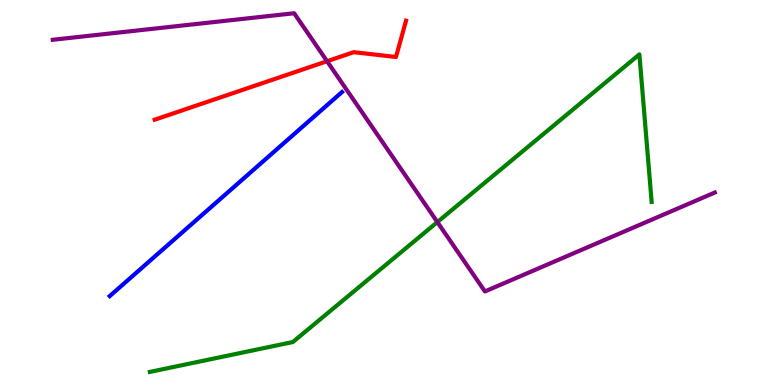[{'lines': ['blue', 'red'], 'intersections': []}, {'lines': ['green', 'red'], 'intersections': []}, {'lines': ['purple', 'red'], 'intersections': [{'x': 4.22, 'y': 8.41}]}, {'lines': ['blue', 'green'], 'intersections': []}, {'lines': ['blue', 'purple'], 'intersections': []}, {'lines': ['green', 'purple'], 'intersections': [{'x': 5.64, 'y': 4.23}]}]